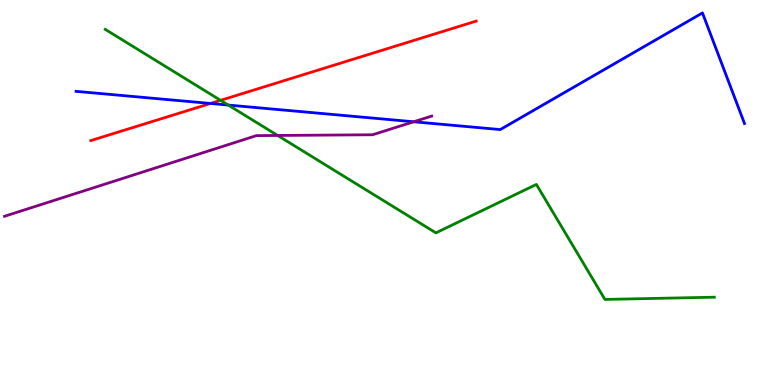[{'lines': ['blue', 'red'], 'intersections': [{'x': 2.72, 'y': 7.31}]}, {'lines': ['green', 'red'], 'intersections': [{'x': 2.85, 'y': 7.39}]}, {'lines': ['purple', 'red'], 'intersections': []}, {'lines': ['blue', 'green'], 'intersections': [{'x': 2.94, 'y': 7.27}]}, {'lines': ['blue', 'purple'], 'intersections': [{'x': 5.34, 'y': 6.84}]}, {'lines': ['green', 'purple'], 'intersections': [{'x': 3.58, 'y': 6.48}]}]